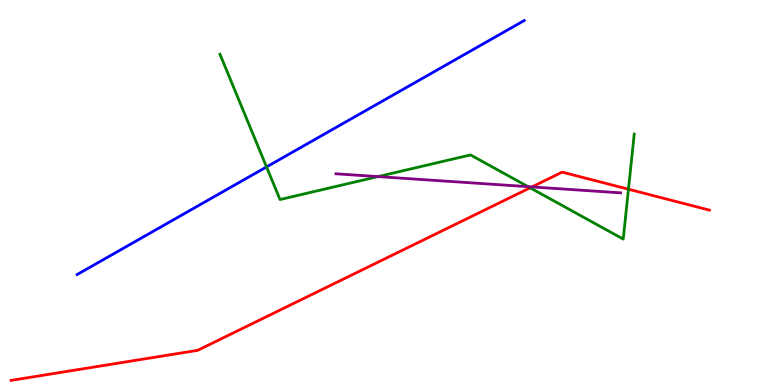[{'lines': ['blue', 'red'], 'intersections': []}, {'lines': ['green', 'red'], 'intersections': [{'x': 6.84, 'y': 5.12}, {'x': 8.11, 'y': 5.08}]}, {'lines': ['purple', 'red'], 'intersections': [{'x': 6.86, 'y': 5.15}]}, {'lines': ['blue', 'green'], 'intersections': [{'x': 3.44, 'y': 5.66}]}, {'lines': ['blue', 'purple'], 'intersections': []}, {'lines': ['green', 'purple'], 'intersections': [{'x': 4.88, 'y': 5.41}, {'x': 6.81, 'y': 5.15}]}]